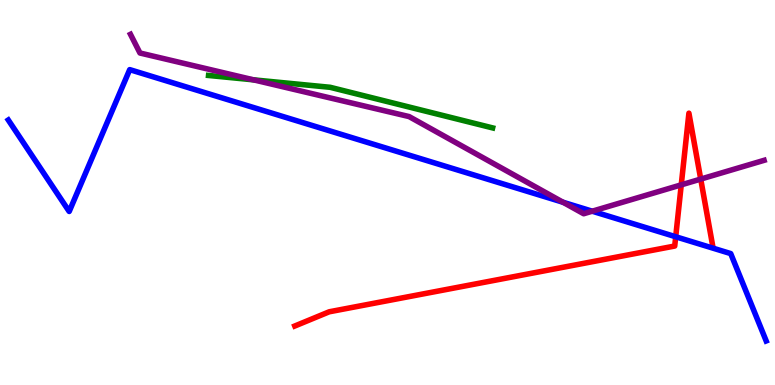[{'lines': ['blue', 'red'], 'intersections': [{'x': 8.72, 'y': 3.85}]}, {'lines': ['green', 'red'], 'intersections': []}, {'lines': ['purple', 'red'], 'intersections': [{'x': 8.79, 'y': 5.2}, {'x': 9.04, 'y': 5.35}]}, {'lines': ['blue', 'green'], 'intersections': []}, {'lines': ['blue', 'purple'], 'intersections': [{'x': 7.27, 'y': 4.75}, {'x': 7.64, 'y': 4.51}]}, {'lines': ['green', 'purple'], 'intersections': [{'x': 3.27, 'y': 7.93}]}]